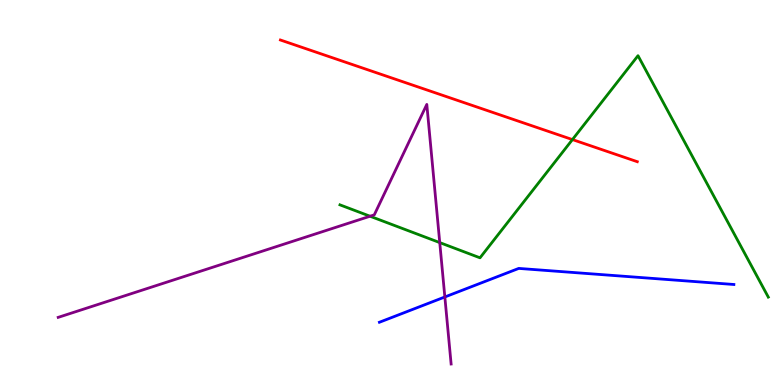[{'lines': ['blue', 'red'], 'intersections': []}, {'lines': ['green', 'red'], 'intersections': [{'x': 7.39, 'y': 6.37}]}, {'lines': ['purple', 'red'], 'intersections': []}, {'lines': ['blue', 'green'], 'intersections': []}, {'lines': ['blue', 'purple'], 'intersections': [{'x': 5.74, 'y': 2.29}]}, {'lines': ['green', 'purple'], 'intersections': [{'x': 4.77, 'y': 4.38}, {'x': 5.67, 'y': 3.7}]}]